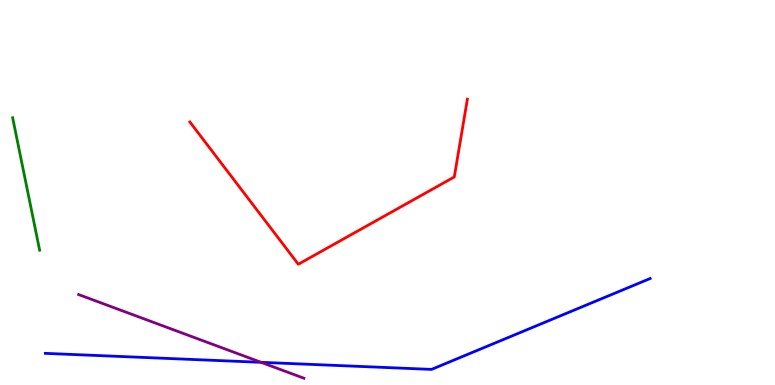[{'lines': ['blue', 'red'], 'intersections': []}, {'lines': ['green', 'red'], 'intersections': []}, {'lines': ['purple', 'red'], 'intersections': []}, {'lines': ['blue', 'green'], 'intersections': []}, {'lines': ['blue', 'purple'], 'intersections': [{'x': 3.37, 'y': 0.589}]}, {'lines': ['green', 'purple'], 'intersections': []}]